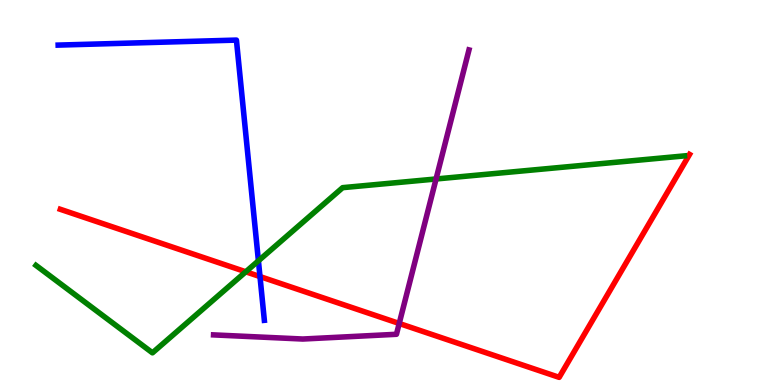[{'lines': ['blue', 'red'], 'intersections': [{'x': 3.35, 'y': 2.82}]}, {'lines': ['green', 'red'], 'intersections': [{'x': 3.17, 'y': 2.94}]}, {'lines': ['purple', 'red'], 'intersections': [{'x': 5.15, 'y': 1.6}]}, {'lines': ['blue', 'green'], 'intersections': [{'x': 3.33, 'y': 3.23}]}, {'lines': ['blue', 'purple'], 'intersections': []}, {'lines': ['green', 'purple'], 'intersections': [{'x': 5.63, 'y': 5.35}]}]